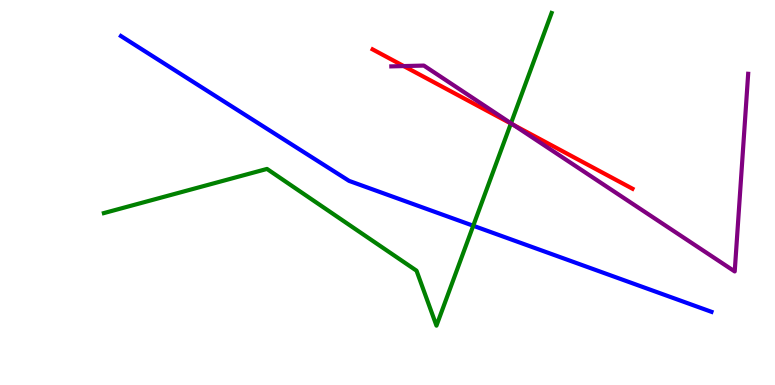[{'lines': ['blue', 'red'], 'intersections': []}, {'lines': ['green', 'red'], 'intersections': [{'x': 6.59, 'y': 6.79}]}, {'lines': ['purple', 'red'], 'intersections': [{'x': 5.21, 'y': 8.28}, {'x': 6.62, 'y': 6.76}]}, {'lines': ['blue', 'green'], 'intersections': [{'x': 6.11, 'y': 4.14}]}, {'lines': ['blue', 'purple'], 'intersections': []}, {'lines': ['green', 'purple'], 'intersections': [{'x': 6.59, 'y': 6.8}]}]